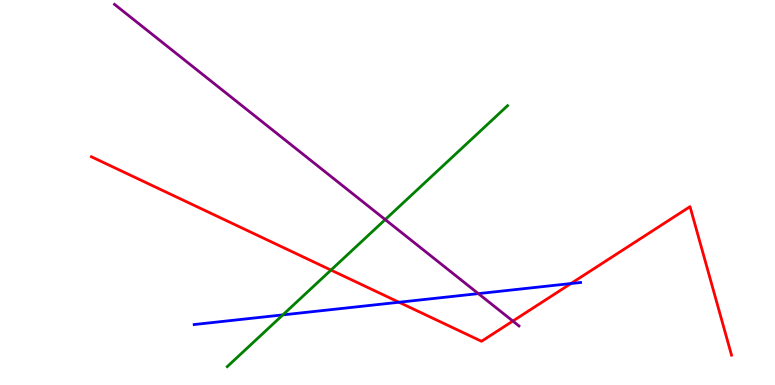[{'lines': ['blue', 'red'], 'intersections': [{'x': 5.15, 'y': 2.15}, {'x': 7.37, 'y': 2.64}]}, {'lines': ['green', 'red'], 'intersections': [{'x': 4.27, 'y': 2.98}]}, {'lines': ['purple', 'red'], 'intersections': [{'x': 6.62, 'y': 1.66}]}, {'lines': ['blue', 'green'], 'intersections': [{'x': 3.65, 'y': 1.82}]}, {'lines': ['blue', 'purple'], 'intersections': [{'x': 6.17, 'y': 2.37}]}, {'lines': ['green', 'purple'], 'intersections': [{'x': 4.97, 'y': 4.3}]}]